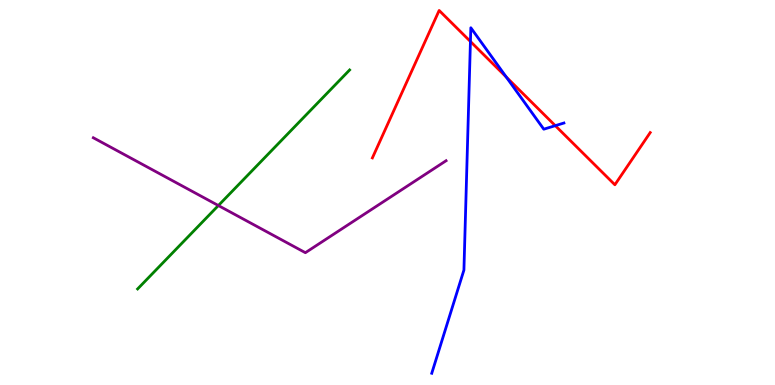[{'lines': ['blue', 'red'], 'intersections': [{'x': 6.07, 'y': 8.92}, {'x': 6.53, 'y': 8.0}, {'x': 7.17, 'y': 6.74}]}, {'lines': ['green', 'red'], 'intersections': []}, {'lines': ['purple', 'red'], 'intersections': []}, {'lines': ['blue', 'green'], 'intersections': []}, {'lines': ['blue', 'purple'], 'intersections': []}, {'lines': ['green', 'purple'], 'intersections': [{'x': 2.82, 'y': 4.66}]}]